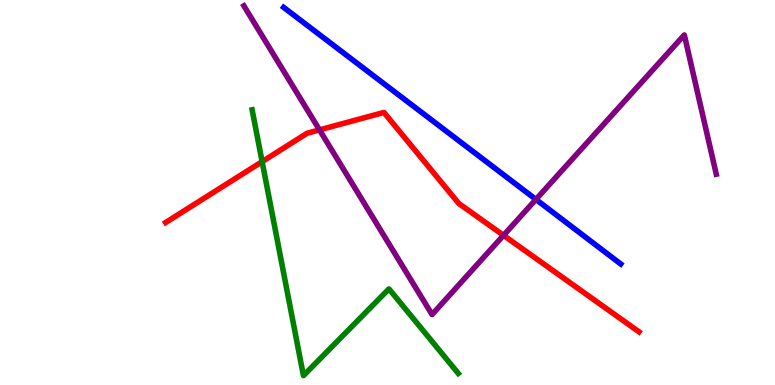[{'lines': ['blue', 'red'], 'intersections': []}, {'lines': ['green', 'red'], 'intersections': [{'x': 3.38, 'y': 5.8}]}, {'lines': ['purple', 'red'], 'intersections': [{'x': 4.12, 'y': 6.63}, {'x': 6.5, 'y': 3.89}]}, {'lines': ['blue', 'green'], 'intersections': []}, {'lines': ['blue', 'purple'], 'intersections': [{'x': 6.92, 'y': 4.82}]}, {'lines': ['green', 'purple'], 'intersections': []}]